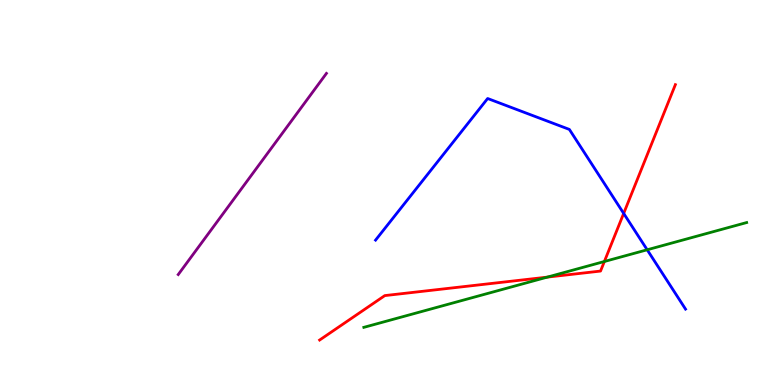[{'lines': ['blue', 'red'], 'intersections': [{'x': 8.05, 'y': 4.46}]}, {'lines': ['green', 'red'], 'intersections': [{'x': 7.06, 'y': 2.8}, {'x': 7.8, 'y': 3.21}]}, {'lines': ['purple', 'red'], 'intersections': []}, {'lines': ['blue', 'green'], 'intersections': [{'x': 8.35, 'y': 3.51}]}, {'lines': ['blue', 'purple'], 'intersections': []}, {'lines': ['green', 'purple'], 'intersections': []}]